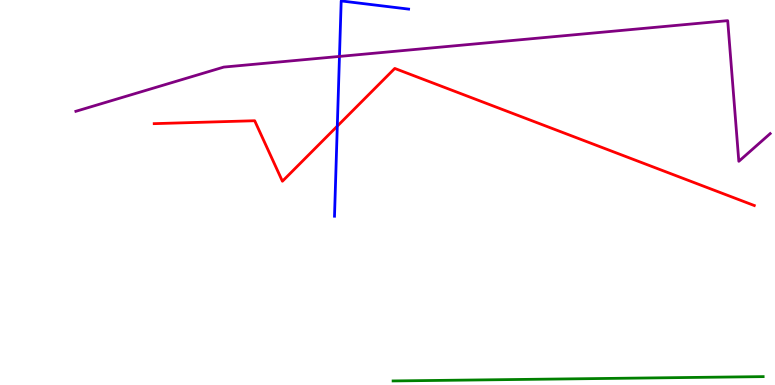[{'lines': ['blue', 'red'], 'intersections': [{'x': 4.35, 'y': 6.72}]}, {'lines': ['green', 'red'], 'intersections': []}, {'lines': ['purple', 'red'], 'intersections': []}, {'lines': ['blue', 'green'], 'intersections': []}, {'lines': ['blue', 'purple'], 'intersections': [{'x': 4.38, 'y': 8.53}]}, {'lines': ['green', 'purple'], 'intersections': []}]